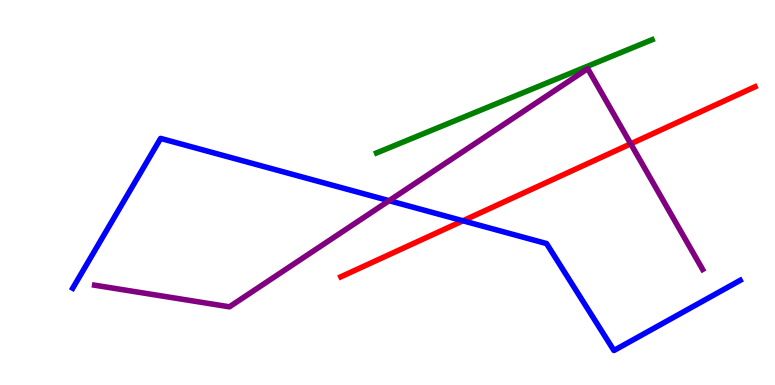[{'lines': ['blue', 'red'], 'intersections': [{'x': 5.97, 'y': 4.27}]}, {'lines': ['green', 'red'], 'intersections': []}, {'lines': ['purple', 'red'], 'intersections': [{'x': 8.14, 'y': 6.26}]}, {'lines': ['blue', 'green'], 'intersections': []}, {'lines': ['blue', 'purple'], 'intersections': [{'x': 5.02, 'y': 4.79}]}, {'lines': ['green', 'purple'], 'intersections': []}]